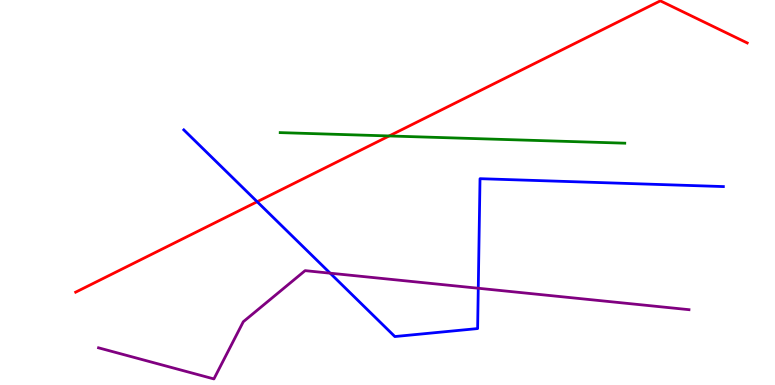[{'lines': ['blue', 'red'], 'intersections': [{'x': 3.32, 'y': 4.76}]}, {'lines': ['green', 'red'], 'intersections': [{'x': 5.02, 'y': 6.47}]}, {'lines': ['purple', 'red'], 'intersections': []}, {'lines': ['blue', 'green'], 'intersections': []}, {'lines': ['blue', 'purple'], 'intersections': [{'x': 4.26, 'y': 2.9}, {'x': 6.17, 'y': 2.51}]}, {'lines': ['green', 'purple'], 'intersections': []}]